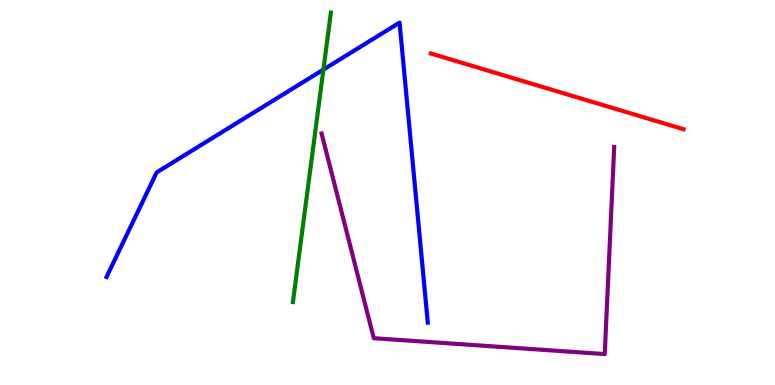[{'lines': ['blue', 'red'], 'intersections': []}, {'lines': ['green', 'red'], 'intersections': []}, {'lines': ['purple', 'red'], 'intersections': []}, {'lines': ['blue', 'green'], 'intersections': [{'x': 4.17, 'y': 8.19}]}, {'lines': ['blue', 'purple'], 'intersections': []}, {'lines': ['green', 'purple'], 'intersections': []}]